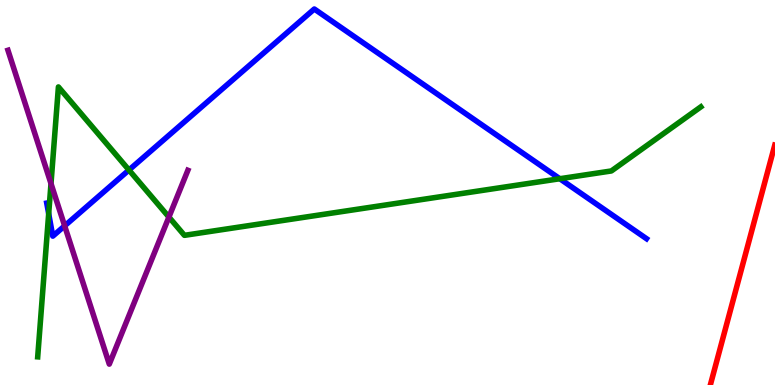[{'lines': ['blue', 'red'], 'intersections': []}, {'lines': ['green', 'red'], 'intersections': []}, {'lines': ['purple', 'red'], 'intersections': []}, {'lines': ['blue', 'green'], 'intersections': [{'x': 0.628, 'y': 4.45}, {'x': 1.66, 'y': 5.58}, {'x': 7.22, 'y': 5.36}]}, {'lines': ['blue', 'purple'], 'intersections': [{'x': 0.834, 'y': 4.13}]}, {'lines': ['green', 'purple'], 'intersections': [{'x': 0.658, 'y': 5.23}, {'x': 2.18, 'y': 4.36}]}]